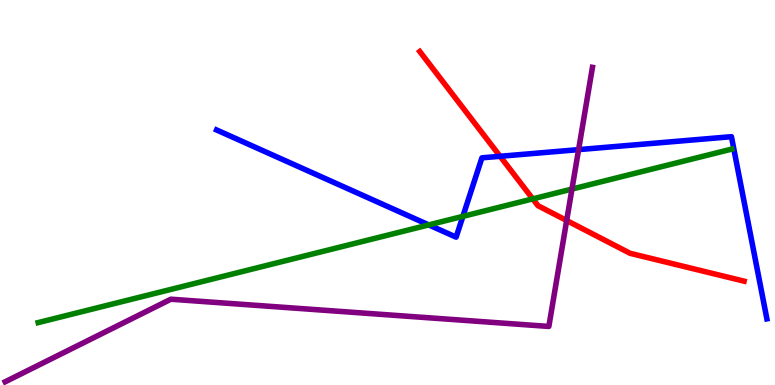[{'lines': ['blue', 'red'], 'intersections': [{'x': 6.45, 'y': 5.94}]}, {'lines': ['green', 'red'], 'intersections': [{'x': 6.87, 'y': 4.83}]}, {'lines': ['purple', 'red'], 'intersections': [{'x': 7.31, 'y': 4.27}]}, {'lines': ['blue', 'green'], 'intersections': [{'x': 5.53, 'y': 4.16}, {'x': 5.97, 'y': 4.38}]}, {'lines': ['blue', 'purple'], 'intersections': [{'x': 7.47, 'y': 6.11}]}, {'lines': ['green', 'purple'], 'intersections': [{'x': 7.38, 'y': 5.09}]}]